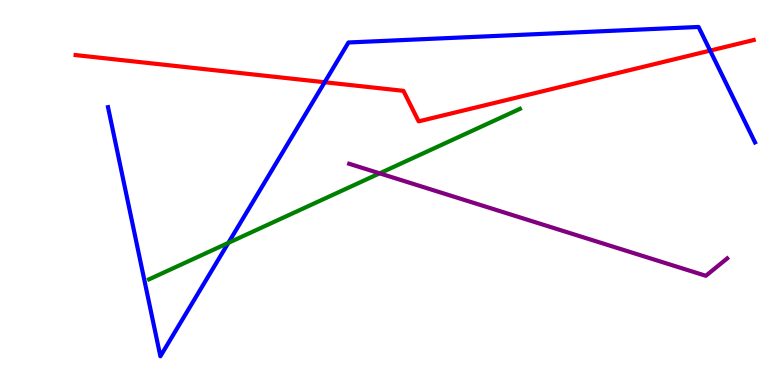[{'lines': ['blue', 'red'], 'intersections': [{'x': 4.19, 'y': 7.86}, {'x': 9.16, 'y': 8.69}]}, {'lines': ['green', 'red'], 'intersections': []}, {'lines': ['purple', 'red'], 'intersections': []}, {'lines': ['blue', 'green'], 'intersections': [{'x': 2.95, 'y': 3.69}]}, {'lines': ['blue', 'purple'], 'intersections': []}, {'lines': ['green', 'purple'], 'intersections': [{'x': 4.9, 'y': 5.5}]}]